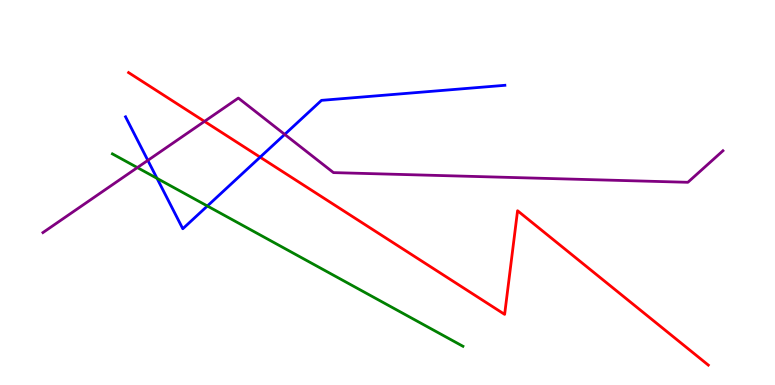[{'lines': ['blue', 'red'], 'intersections': [{'x': 3.36, 'y': 5.92}]}, {'lines': ['green', 'red'], 'intersections': []}, {'lines': ['purple', 'red'], 'intersections': [{'x': 2.64, 'y': 6.85}]}, {'lines': ['blue', 'green'], 'intersections': [{'x': 2.03, 'y': 5.37}, {'x': 2.68, 'y': 4.65}]}, {'lines': ['blue', 'purple'], 'intersections': [{'x': 1.91, 'y': 5.83}, {'x': 3.67, 'y': 6.51}]}, {'lines': ['green', 'purple'], 'intersections': [{'x': 1.77, 'y': 5.65}]}]